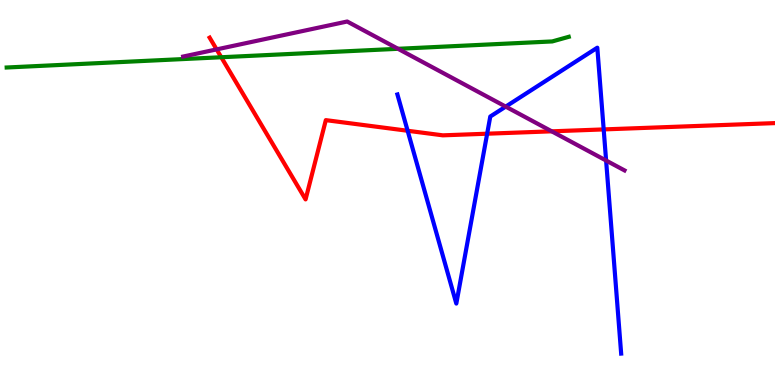[{'lines': ['blue', 'red'], 'intersections': [{'x': 5.26, 'y': 6.6}, {'x': 6.29, 'y': 6.53}, {'x': 7.79, 'y': 6.64}]}, {'lines': ['green', 'red'], 'intersections': [{'x': 2.86, 'y': 8.51}]}, {'lines': ['purple', 'red'], 'intersections': [{'x': 2.8, 'y': 8.72}, {'x': 7.12, 'y': 6.59}]}, {'lines': ['blue', 'green'], 'intersections': []}, {'lines': ['blue', 'purple'], 'intersections': [{'x': 6.53, 'y': 7.23}, {'x': 7.82, 'y': 5.83}]}, {'lines': ['green', 'purple'], 'intersections': [{'x': 5.14, 'y': 8.73}]}]